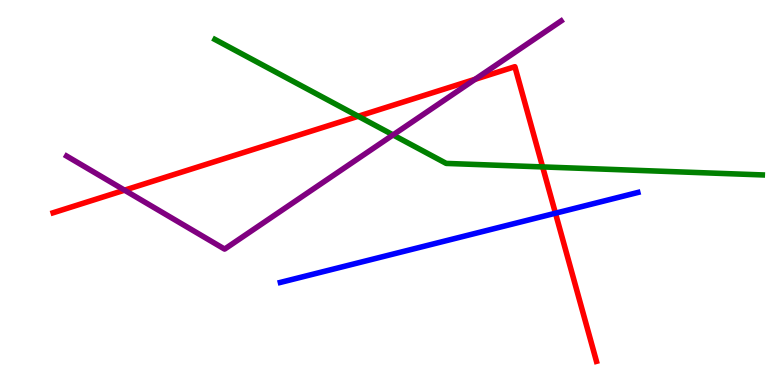[{'lines': ['blue', 'red'], 'intersections': [{'x': 7.17, 'y': 4.46}]}, {'lines': ['green', 'red'], 'intersections': [{'x': 4.62, 'y': 6.98}, {'x': 7.0, 'y': 5.66}]}, {'lines': ['purple', 'red'], 'intersections': [{'x': 1.61, 'y': 5.06}, {'x': 6.13, 'y': 7.94}]}, {'lines': ['blue', 'green'], 'intersections': []}, {'lines': ['blue', 'purple'], 'intersections': []}, {'lines': ['green', 'purple'], 'intersections': [{'x': 5.07, 'y': 6.5}]}]